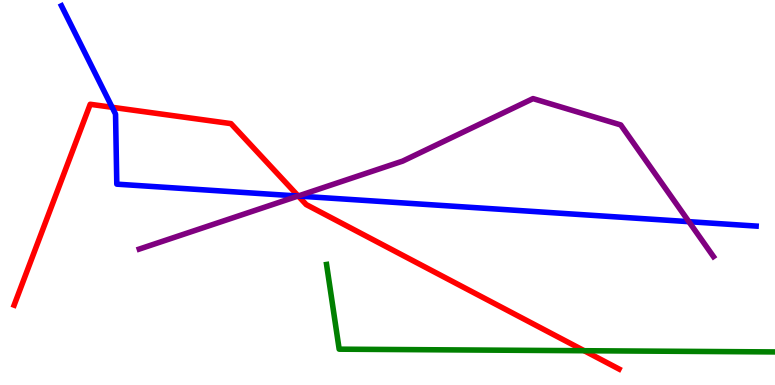[{'lines': ['blue', 'red'], 'intersections': [{'x': 1.45, 'y': 7.21}, {'x': 3.85, 'y': 4.91}]}, {'lines': ['green', 'red'], 'intersections': [{'x': 7.54, 'y': 0.89}]}, {'lines': ['purple', 'red'], 'intersections': [{'x': 3.85, 'y': 4.91}]}, {'lines': ['blue', 'green'], 'intersections': []}, {'lines': ['blue', 'purple'], 'intersections': [{'x': 3.85, 'y': 4.91}, {'x': 8.89, 'y': 4.24}]}, {'lines': ['green', 'purple'], 'intersections': []}]